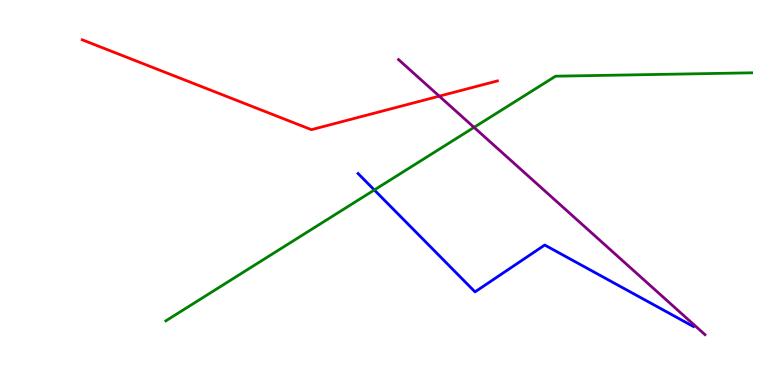[{'lines': ['blue', 'red'], 'intersections': []}, {'lines': ['green', 'red'], 'intersections': []}, {'lines': ['purple', 'red'], 'intersections': [{'x': 5.67, 'y': 7.5}]}, {'lines': ['blue', 'green'], 'intersections': [{'x': 4.83, 'y': 5.07}]}, {'lines': ['blue', 'purple'], 'intersections': []}, {'lines': ['green', 'purple'], 'intersections': [{'x': 6.12, 'y': 6.69}]}]